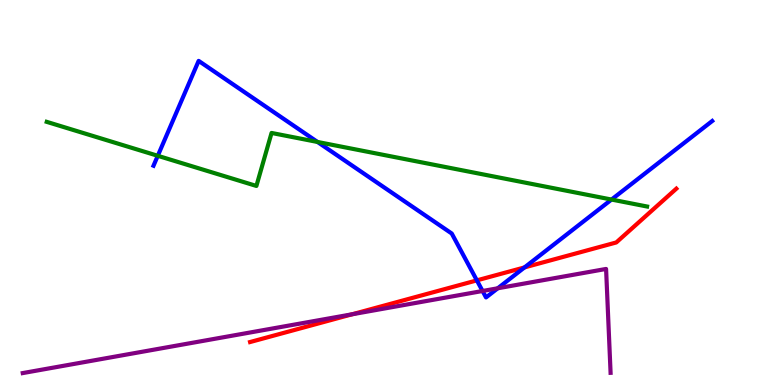[{'lines': ['blue', 'red'], 'intersections': [{'x': 6.15, 'y': 2.72}, {'x': 6.77, 'y': 3.05}]}, {'lines': ['green', 'red'], 'intersections': []}, {'lines': ['purple', 'red'], 'intersections': [{'x': 4.55, 'y': 1.84}]}, {'lines': ['blue', 'green'], 'intersections': [{'x': 2.04, 'y': 5.95}, {'x': 4.1, 'y': 6.31}, {'x': 7.89, 'y': 4.82}]}, {'lines': ['blue', 'purple'], 'intersections': [{'x': 6.23, 'y': 2.44}, {'x': 6.42, 'y': 2.51}]}, {'lines': ['green', 'purple'], 'intersections': []}]